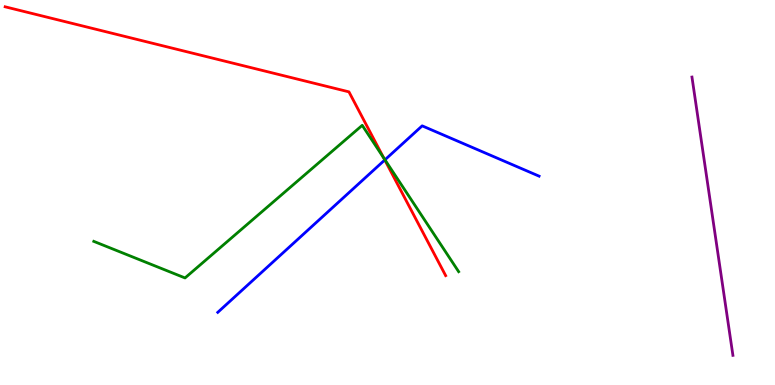[{'lines': ['blue', 'red'], 'intersections': [{'x': 4.96, 'y': 5.85}]}, {'lines': ['green', 'red'], 'intersections': [{'x': 4.95, 'y': 5.9}]}, {'lines': ['purple', 'red'], 'intersections': []}, {'lines': ['blue', 'green'], 'intersections': [{'x': 4.97, 'y': 5.85}]}, {'lines': ['blue', 'purple'], 'intersections': []}, {'lines': ['green', 'purple'], 'intersections': []}]